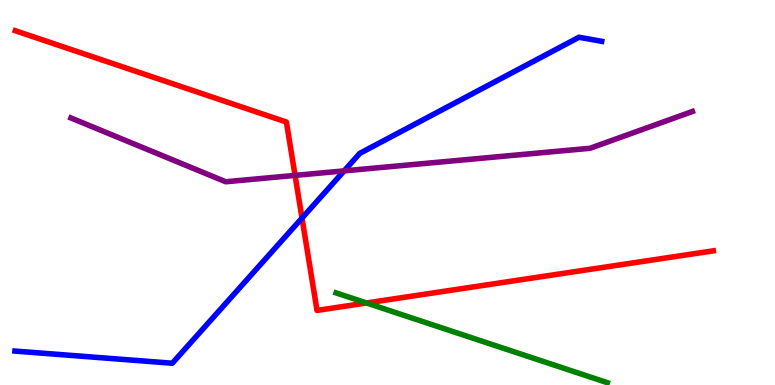[{'lines': ['blue', 'red'], 'intersections': [{'x': 3.9, 'y': 4.34}]}, {'lines': ['green', 'red'], 'intersections': [{'x': 4.73, 'y': 2.13}]}, {'lines': ['purple', 'red'], 'intersections': [{'x': 3.81, 'y': 5.44}]}, {'lines': ['blue', 'green'], 'intersections': []}, {'lines': ['blue', 'purple'], 'intersections': [{'x': 4.44, 'y': 5.56}]}, {'lines': ['green', 'purple'], 'intersections': []}]